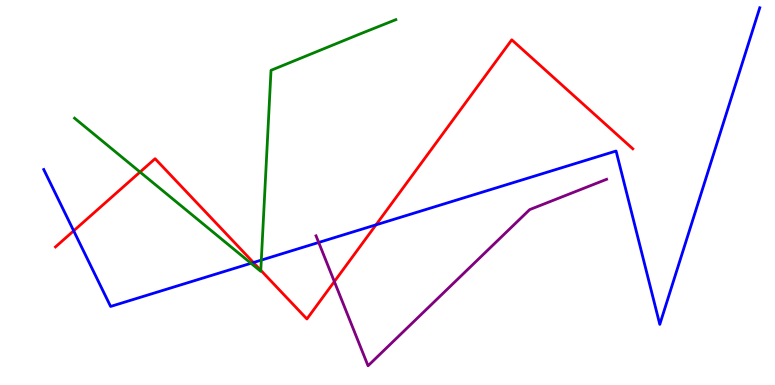[{'lines': ['blue', 'red'], 'intersections': [{'x': 0.951, 'y': 4.0}, {'x': 3.27, 'y': 3.18}, {'x': 4.85, 'y': 4.16}]}, {'lines': ['green', 'red'], 'intersections': [{'x': 1.81, 'y': 5.53}, {'x': 3.37, 'y': 2.98}]}, {'lines': ['purple', 'red'], 'intersections': [{'x': 4.31, 'y': 2.69}]}, {'lines': ['blue', 'green'], 'intersections': [{'x': 3.24, 'y': 3.16}, {'x': 3.37, 'y': 3.24}]}, {'lines': ['blue', 'purple'], 'intersections': [{'x': 4.11, 'y': 3.7}]}, {'lines': ['green', 'purple'], 'intersections': []}]